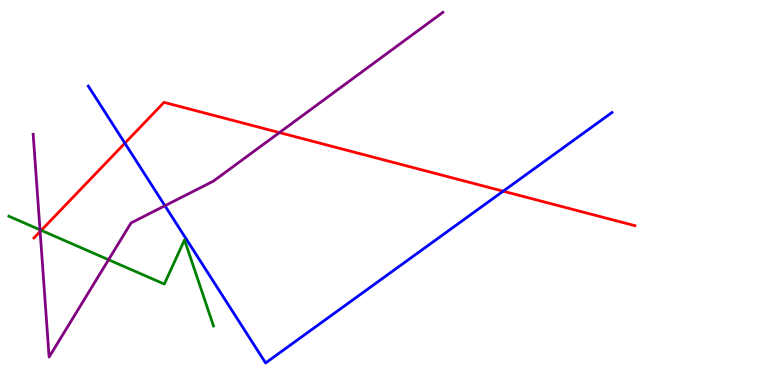[{'lines': ['blue', 'red'], 'intersections': [{'x': 1.61, 'y': 6.28}, {'x': 6.49, 'y': 5.03}]}, {'lines': ['green', 'red'], 'intersections': [{'x': 0.532, 'y': 4.02}]}, {'lines': ['purple', 'red'], 'intersections': [{'x': 0.518, 'y': 3.99}, {'x': 3.61, 'y': 6.56}]}, {'lines': ['blue', 'green'], 'intersections': []}, {'lines': ['blue', 'purple'], 'intersections': [{'x': 2.13, 'y': 4.66}]}, {'lines': ['green', 'purple'], 'intersections': [{'x': 0.516, 'y': 4.03}, {'x': 1.4, 'y': 3.25}]}]